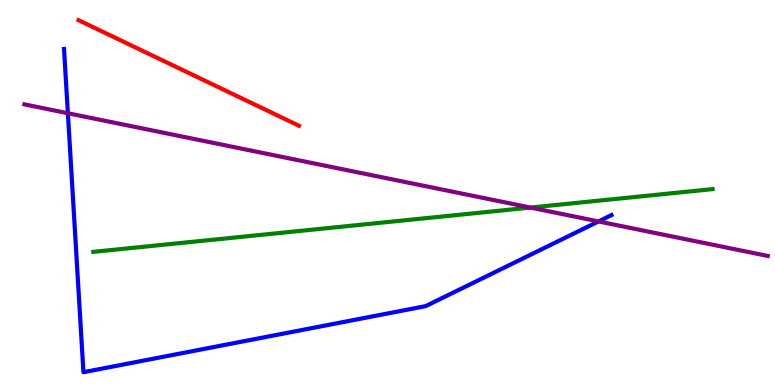[{'lines': ['blue', 'red'], 'intersections': []}, {'lines': ['green', 'red'], 'intersections': []}, {'lines': ['purple', 'red'], 'intersections': []}, {'lines': ['blue', 'green'], 'intersections': []}, {'lines': ['blue', 'purple'], 'intersections': [{'x': 0.876, 'y': 7.06}, {'x': 7.72, 'y': 4.25}]}, {'lines': ['green', 'purple'], 'intersections': [{'x': 6.84, 'y': 4.61}]}]